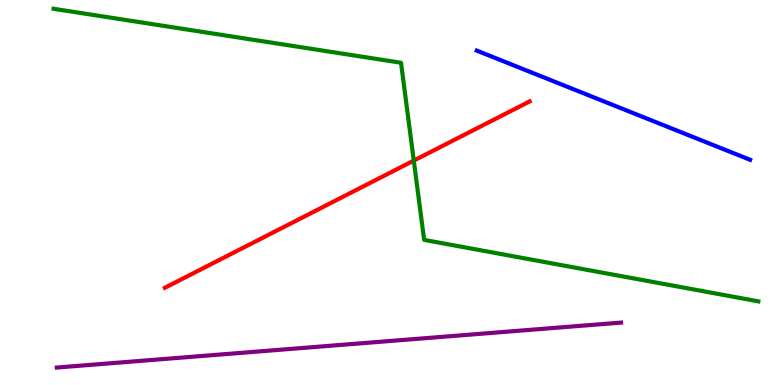[{'lines': ['blue', 'red'], 'intersections': []}, {'lines': ['green', 'red'], 'intersections': [{'x': 5.34, 'y': 5.83}]}, {'lines': ['purple', 'red'], 'intersections': []}, {'lines': ['blue', 'green'], 'intersections': []}, {'lines': ['blue', 'purple'], 'intersections': []}, {'lines': ['green', 'purple'], 'intersections': []}]